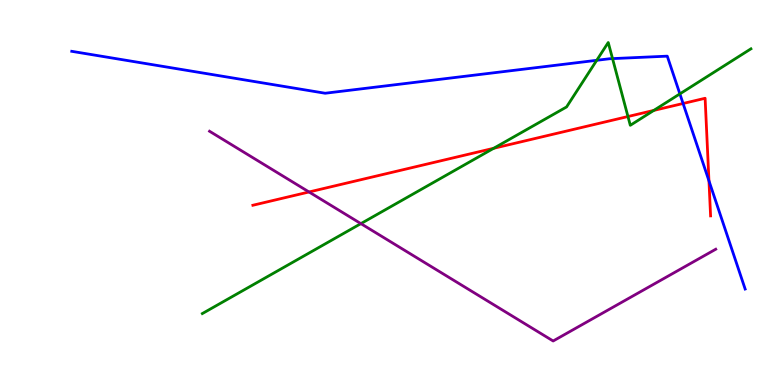[{'lines': ['blue', 'red'], 'intersections': [{'x': 8.81, 'y': 7.31}, {'x': 9.15, 'y': 5.3}]}, {'lines': ['green', 'red'], 'intersections': [{'x': 6.37, 'y': 6.15}, {'x': 8.1, 'y': 6.97}, {'x': 8.44, 'y': 7.13}]}, {'lines': ['purple', 'red'], 'intersections': [{'x': 3.99, 'y': 5.01}]}, {'lines': ['blue', 'green'], 'intersections': [{'x': 7.7, 'y': 8.43}, {'x': 7.9, 'y': 8.48}, {'x': 8.77, 'y': 7.56}]}, {'lines': ['blue', 'purple'], 'intersections': []}, {'lines': ['green', 'purple'], 'intersections': [{'x': 4.66, 'y': 4.19}]}]